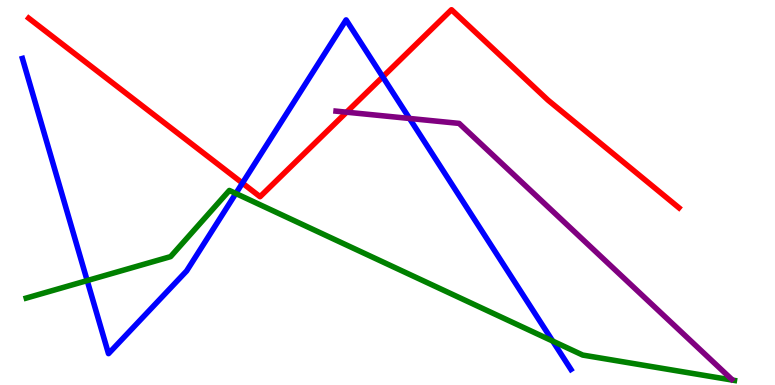[{'lines': ['blue', 'red'], 'intersections': [{'x': 3.13, 'y': 5.24}, {'x': 4.94, 'y': 8.0}]}, {'lines': ['green', 'red'], 'intersections': []}, {'lines': ['purple', 'red'], 'intersections': [{'x': 4.47, 'y': 7.09}]}, {'lines': ['blue', 'green'], 'intersections': [{'x': 1.12, 'y': 2.71}, {'x': 3.04, 'y': 4.97}, {'x': 7.13, 'y': 1.14}]}, {'lines': ['blue', 'purple'], 'intersections': [{'x': 5.28, 'y': 6.92}]}, {'lines': ['green', 'purple'], 'intersections': []}]